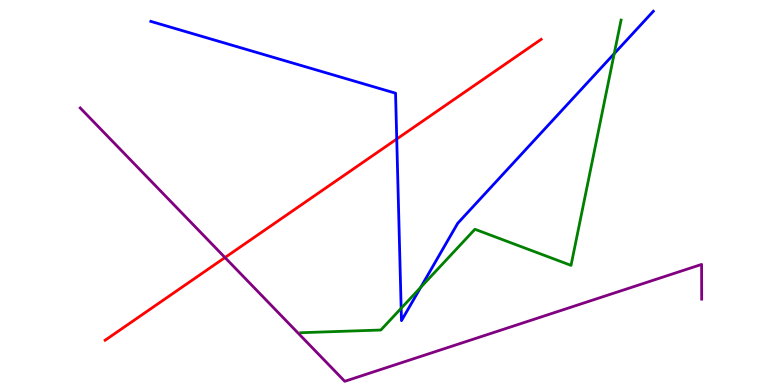[{'lines': ['blue', 'red'], 'intersections': [{'x': 5.12, 'y': 6.39}]}, {'lines': ['green', 'red'], 'intersections': []}, {'lines': ['purple', 'red'], 'intersections': [{'x': 2.9, 'y': 3.31}]}, {'lines': ['blue', 'green'], 'intersections': [{'x': 5.18, 'y': 1.99}, {'x': 5.43, 'y': 2.54}, {'x': 7.93, 'y': 8.61}]}, {'lines': ['blue', 'purple'], 'intersections': []}, {'lines': ['green', 'purple'], 'intersections': []}]